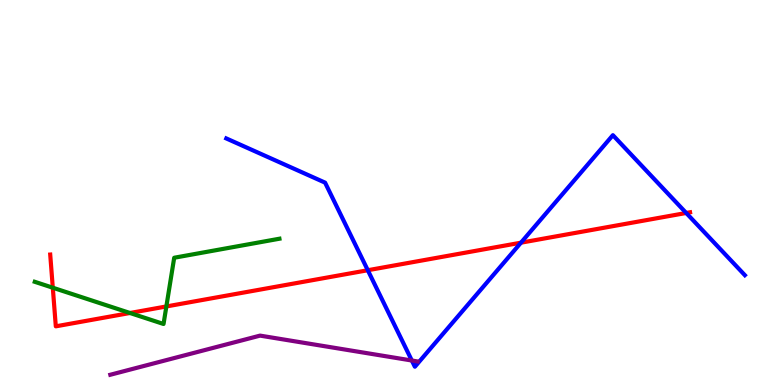[{'lines': ['blue', 'red'], 'intersections': [{'x': 4.75, 'y': 2.98}, {'x': 6.72, 'y': 3.7}, {'x': 8.85, 'y': 4.47}]}, {'lines': ['green', 'red'], 'intersections': [{'x': 0.681, 'y': 2.53}, {'x': 1.68, 'y': 1.87}, {'x': 2.15, 'y': 2.04}]}, {'lines': ['purple', 'red'], 'intersections': []}, {'lines': ['blue', 'green'], 'intersections': []}, {'lines': ['blue', 'purple'], 'intersections': [{'x': 5.31, 'y': 0.636}]}, {'lines': ['green', 'purple'], 'intersections': []}]